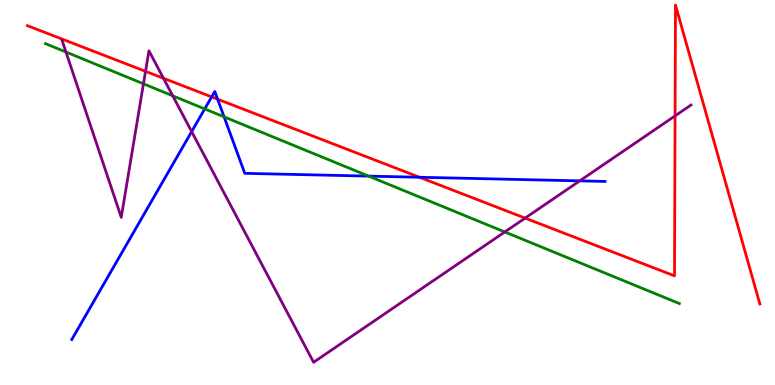[{'lines': ['blue', 'red'], 'intersections': [{'x': 2.73, 'y': 7.48}, {'x': 2.81, 'y': 7.42}, {'x': 5.41, 'y': 5.4}]}, {'lines': ['green', 'red'], 'intersections': []}, {'lines': ['purple', 'red'], 'intersections': [{'x': 1.88, 'y': 8.15}, {'x': 2.11, 'y': 7.97}, {'x': 6.78, 'y': 4.34}, {'x': 8.71, 'y': 6.99}]}, {'lines': ['blue', 'green'], 'intersections': [{'x': 2.64, 'y': 7.17}, {'x': 2.89, 'y': 6.96}, {'x': 4.76, 'y': 5.43}]}, {'lines': ['blue', 'purple'], 'intersections': [{'x': 2.47, 'y': 6.58}, {'x': 7.48, 'y': 5.3}]}, {'lines': ['green', 'purple'], 'intersections': [{'x': 0.851, 'y': 8.65}, {'x': 1.85, 'y': 7.82}, {'x': 2.23, 'y': 7.51}, {'x': 6.51, 'y': 3.98}]}]